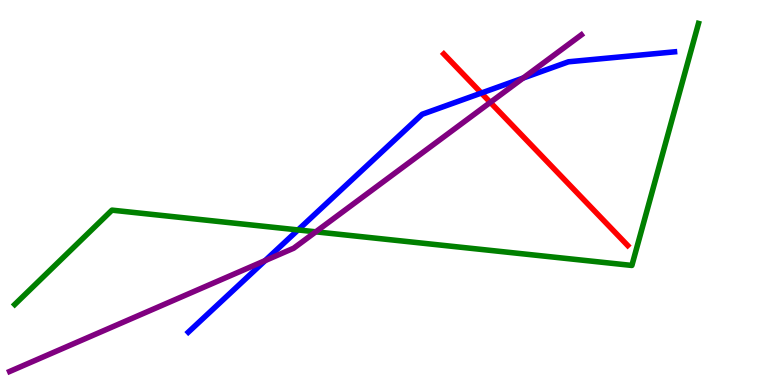[{'lines': ['blue', 'red'], 'intersections': [{'x': 6.21, 'y': 7.58}]}, {'lines': ['green', 'red'], 'intersections': []}, {'lines': ['purple', 'red'], 'intersections': [{'x': 6.33, 'y': 7.34}]}, {'lines': ['blue', 'green'], 'intersections': [{'x': 3.85, 'y': 4.03}]}, {'lines': ['blue', 'purple'], 'intersections': [{'x': 3.42, 'y': 3.23}, {'x': 6.75, 'y': 7.97}]}, {'lines': ['green', 'purple'], 'intersections': [{'x': 4.07, 'y': 3.98}]}]